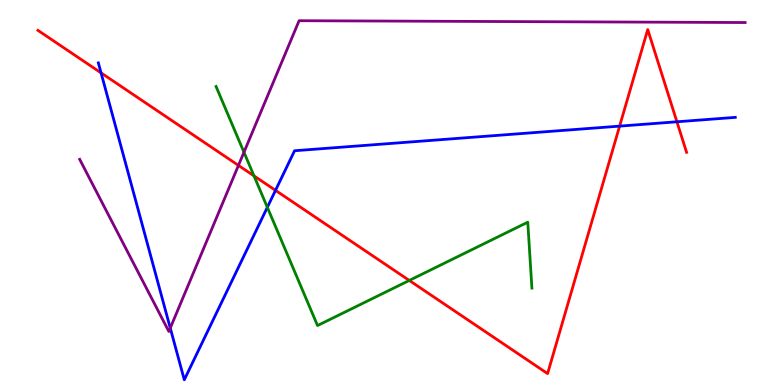[{'lines': ['blue', 'red'], 'intersections': [{'x': 1.3, 'y': 8.11}, {'x': 3.55, 'y': 5.06}, {'x': 8.0, 'y': 6.72}, {'x': 8.73, 'y': 6.84}]}, {'lines': ['green', 'red'], 'intersections': [{'x': 3.28, 'y': 5.43}, {'x': 5.28, 'y': 2.72}]}, {'lines': ['purple', 'red'], 'intersections': [{'x': 3.08, 'y': 5.7}]}, {'lines': ['blue', 'green'], 'intersections': [{'x': 3.45, 'y': 4.62}]}, {'lines': ['blue', 'purple'], 'intersections': [{'x': 2.2, 'y': 1.48}]}, {'lines': ['green', 'purple'], 'intersections': [{'x': 3.15, 'y': 6.05}]}]